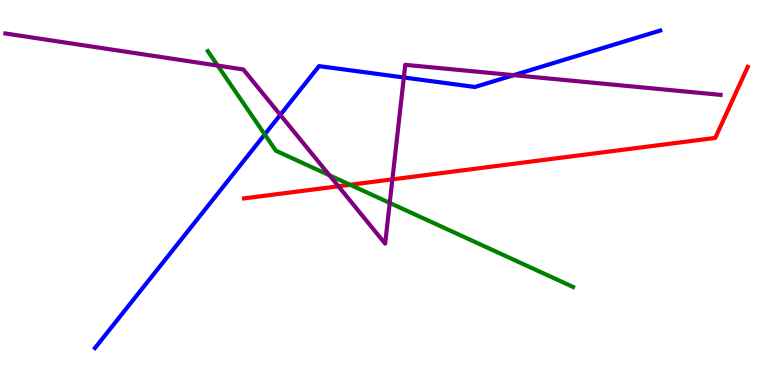[{'lines': ['blue', 'red'], 'intersections': []}, {'lines': ['green', 'red'], 'intersections': [{'x': 4.52, 'y': 5.2}]}, {'lines': ['purple', 'red'], 'intersections': [{'x': 4.37, 'y': 5.16}, {'x': 5.06, 'y': 5.34}]}, {'lines': ['blue', 'green'], 'intersections': [{'x': 3.42, 'y': 6.51}]}, {'lines': ['blue', 'purple'], 'intersections': [{'x': 3.62, 'y': 7.02}, {'x': 5.21, 'y': 7.99}, {'x': 6.63, 'y': 8.05}]}, {'lines': ['green', 'purple'], 'intersections': [{'x': 2.81, 'y': 8.3}, {'x': 4.25, 'y': 5.45}, {'x': 5.03, 'y': 4.73}]}]